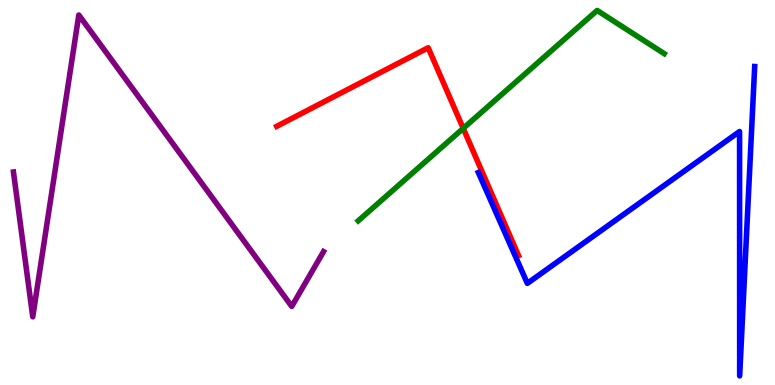[{'lines': ['blue', 'red'], 'intersections': []}, {'lines': ['green', 'red'], 'intersections': [{'x': 5.98, 'y': 6.67}]}, {'lines': ['purple', 'red'], 'intersections': []}, {'lines': ['blue', 'green'], 'intersections': []}, {'lines': ['blue', 'purple'], 'intersections': []}, {'lines': ['green', 'purple'], 'intersections': []}]